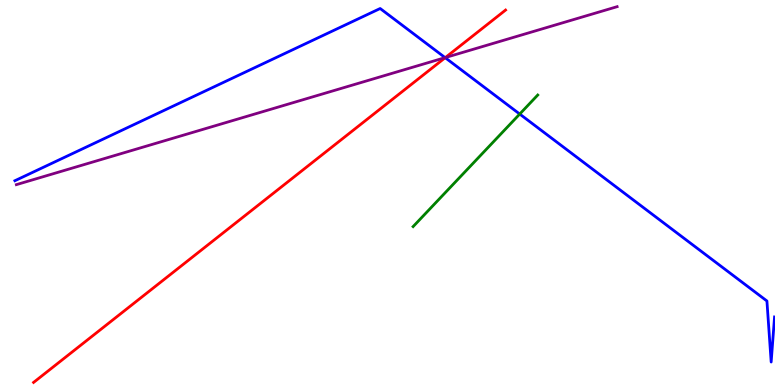[{'lines': ['blue', 'red'], 'intersections': [{'x': 5.74, 'y': 8.5}]}, {'lines': ['green', 'red'], 'intersections': []}, {'lines': ['purple', 'red'], 'intersections': [{'x': 5.75, 'y': 8.51}]}, {'lines': ['blue', 'green'], 'intersections': [{'x': 6.71, 'y': 7.04}]}, {'lines': ['blue', 'purple'], 'intersections': [{'x': 5.74, 'y': 8.5}]}, {'lines': ['green', 'purple'], 'intersections': []}]